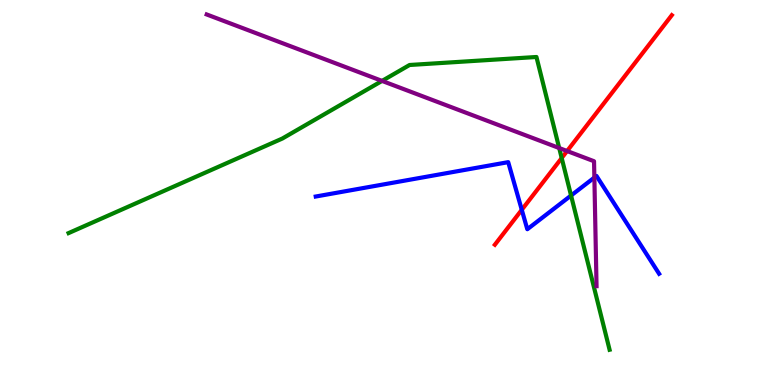[{'lines': ['blue', 'red'], 'intersections': [{'x': 6.73, 'y': 4.55}]}, {'lines': ['green', 'red'], 'intersections': [{'x': 7.25, 'y': 5.9}]}, {'lines': ['purple', 'red'], 'intersections': [{'x': 7.32, 'y': 6.08}]}, {'lines': ['blue', 'green'], 'intersections': [{'x': 7.37, 'y': 4.92}]}, {'lines': ['blue', 'purple'], 'intersections': [{'x': 7.67, 'y': 5.39}]}, {'lines': ['green', 'purple'], 'intersections': [{'x': 4.93, 'y': 7.9}, {'x': 7.22, 'y': 6.15}]}]